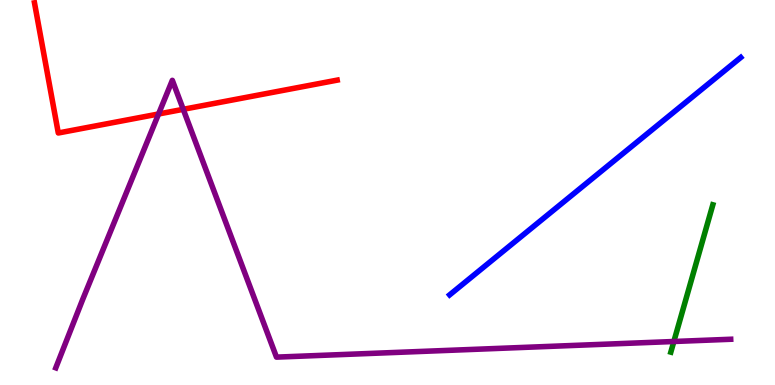[{'lines': ['blue', 'red'], 'intersections': []}, {'lines': ['green', 'red'], 'intersections': []}, {'lines': ['purple', 'red'], 'intersections': [{'x': 2.05, 'y': 7.04}, {'x': 2.36, 'y': 7.16}]}, {'lines': ['blue', 'green'], 'intersections': []}, {'lines': ['blue', 'purple'], 'intersections': []}, {'lines': ['green', 'purple'], 'intersections': [{'x': 8.69, 'y': 1.13}]}]